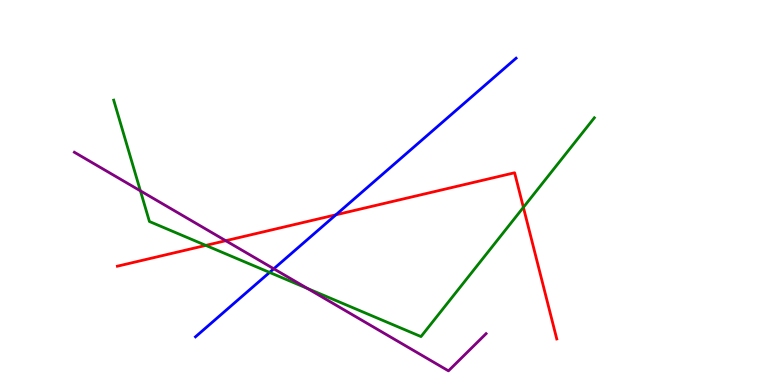[{'lines': ['blue', 'red'], 'intersections': [{'x': 4.33, 'y': 4.42}]}, {'lines': ['green', 'red'], 'intersections': [{'x': 2.66, 'y': 3.63}, {'x': 6.75, 'y': 4.61}]}, {'lines': ['purple', 'red'], 'intersections': [{'x': 2.91, 'y': 3.75}]}, {'lines': ['blue', 'green'], 'intersections': [{'x': 3.48, 'y': 2.92}]}, {'lines': ['blue', 'purple'], 'intersections': [{'x': 3.53, 'y': 3.02}]}, {'lines': ['green', 'purple'], 'intersections': [{'x': 1.81, 'y': 5.04}, {'x': 3.97, 'y': 2.51}]}]